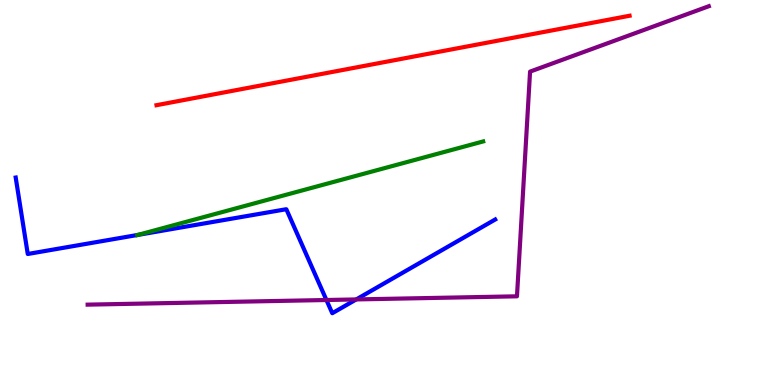[{'lines': ['blue', 'red'], 'intersections': []}, {'lines': ['green', 'red'], 'intersections': []}, {'lines': ['purple', 'red'], 'intersections': []}, {'lines': ['blue', 'green'], 'intersections': [{'x': 1.78, 'y': 3.9}]}, {'lines': ['blue', 'purple'], 'intersections': [{'x': 4.21, 'y': 2.21}, {'x': 4.6, 'y': 2.22}]}, {'lines': ['green', 'purple'], 'intersections': []}]